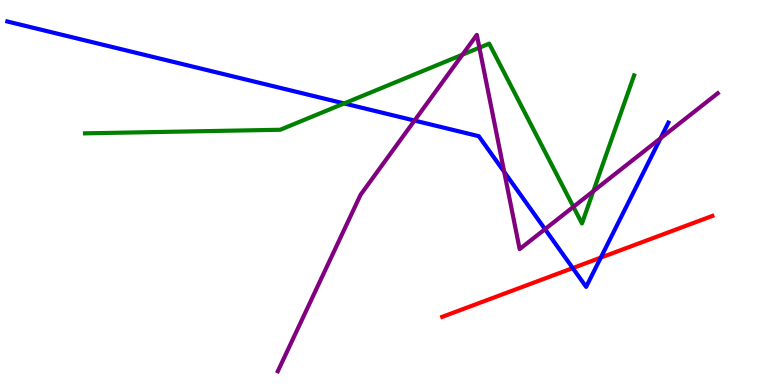[{'lines': ['blue', 'red'], 'intersections': [{'x': 7.39, 'y': 3.04}, {'x': 7.75, 'y': 3.31}]}, {'lines': ['green', 'red'], 'intersections': []}, {'lines': ['purple', 'red'], 'intersections': []}, {'lines': ['blue', 'green'], 'intersections': [{'x': 4.44, 'y': 7.31}]}, {'lines': ['blue', 'purple'], 'intersections': [{'x': 5.35, 'y': 6.87}, {'x': 6.51, 'y': 5.54}, {'x': 7.03, 'y': 4.05}, {'x': 8.52, 'y': 6.41}]}, {'lines': ['green', 'purple'], 'intersections': [{'x': 5.97, 'y': 8.58}, {'x': 6.19, 'y': 8.76}, {'x': 7.4, 'y': 4.63}, {'x': 7.66, 'y': 5.04}]}]